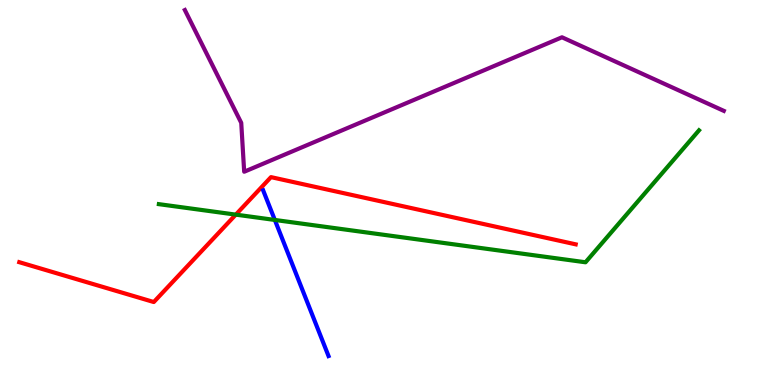[{'lines': ['blue', 'red'], 'intersections': []}, {'lines': ['green', 'red'], 'intersections': [{'x': 3.04, 'y': 4.43}]}, {'lines': ['purple', 'red'], 'intersections': []}, {'lines': ['blue', 'green'], 'intersections': [{'x': 3.55, 'y': 4.29}]}, {'lines': ['blue', 'purple'], 'intersections': []}, {'lines': ['green', 'purple'], 'intersections': []}]